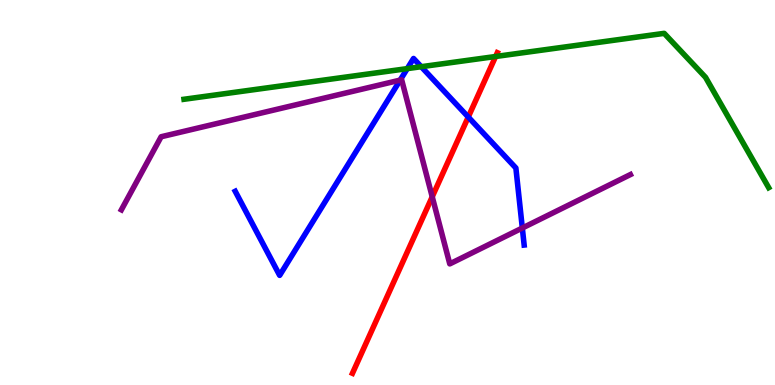[{'lines': ['blue', 'red'], 'intersections': [{'x': 6.04, 'y': 6.96}]}, {'lines': ['green', 'red'], 'intersections': [{'x': 6.4, 'y': 8.53}]}, {'lines': ['purple', 'red'], 'intersections': [{'x': 5.58, 'y': 4.89}]}, {'lines': ['blue', 'green'], 'intersections': [{'x': 5.26, 'y': 8.22}, {'x': 5.44, 'y': 8.27}]}, {'lines': ['blue', 'purple'], 'intersections': [{'x': 5.16, 'y': 7.92}, {'x': 6.74, 'y': 4.08}]}, {'lines': ['green', 'purple'], 'intersections': []}]